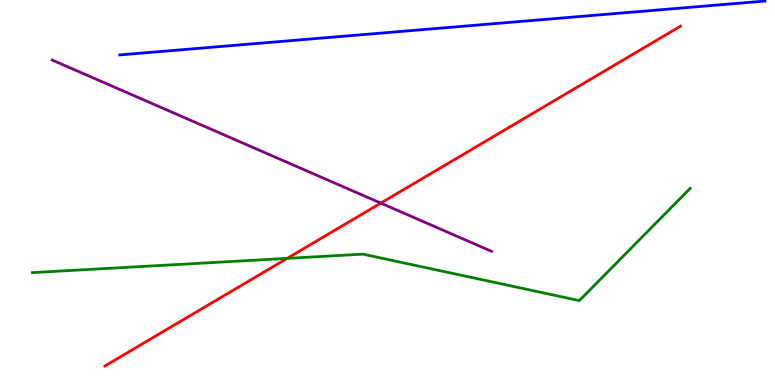[{'lines': ['blue', 'red'], 'intersections': []}, {'lines': ['green', 'red'], 'intersections': [{'x': 3.71, 'y': 3.29}]}, {'lines': ['purple', 'red'], 'intersections': [{'x': 4.91, 'y': 4.72}]}, {'lines': ['blue', 'green'], 'intersections': []}, {'lines': ['blue', 'purple'], 'intersections': []}, {'lines': ['green', 'purple'], 'intersections': []}]